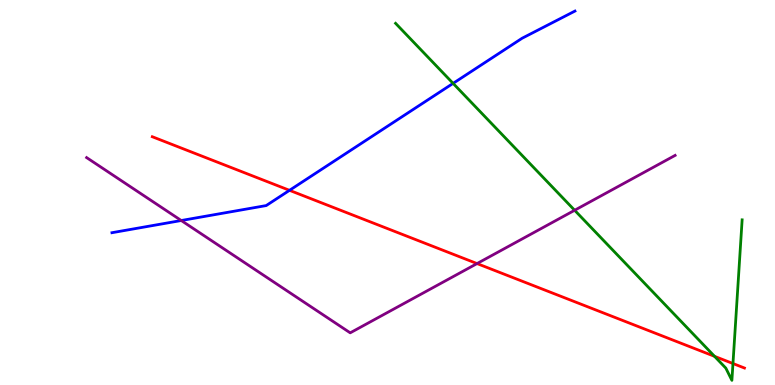[{'lines': ['blue', 'red'], 'intersections': [{'x': 3.74, 'y': 5.06}]}, {'lines': ['green', 'red'], 'intersections': [{'x': 9.22, 'y': 0.745}, {'x': 9.46, 'y': 0.558}]}, {'lines': ['purple', 'red'], 'intersections': [{'x': 6.16, 'y': 3.15}]}, {'lines': ['blue', 'green'], 'intersections': [{'x': 5.85, 'y': 7.83}]}, {'lines': ['blue', 'purple'], 'intersections': [{'x': 2.34, 'y': 4.27}]}, {'lines': ['green', 'purple'], 'intersections': [{'x': 7.41, 'y': 4.54}]}]